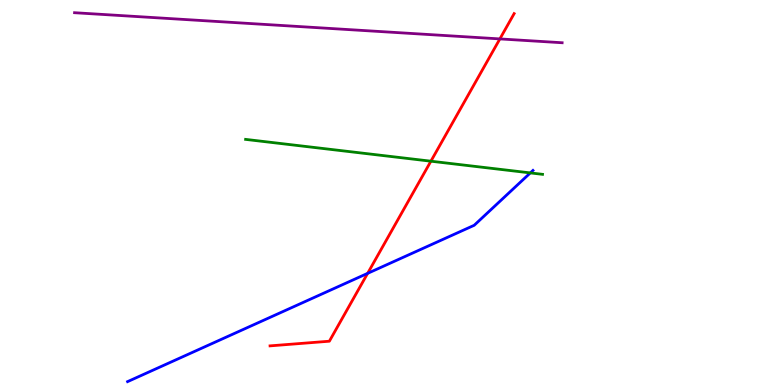[{'lines': ['blue', 'red'], 'intersections': [{'x': 4.74, 'y': 2.9}]}, {'lines': ['green', 'red'], 'intersections': [{'x': 5.56, 'y': 5.81}]}, {'lines': ['purple', 'red'], 'intersections': [{'x': 6.45, 'y': 8.99}]}, {'lines': ['blue', 'green'], 'intersections': [{'x': 6.84, 'y': 5.51}]}, {'lines': ['blue', 'purple'], 'intersections': []}, {'lines': ['green', 'purple'], 'intersections': []}]